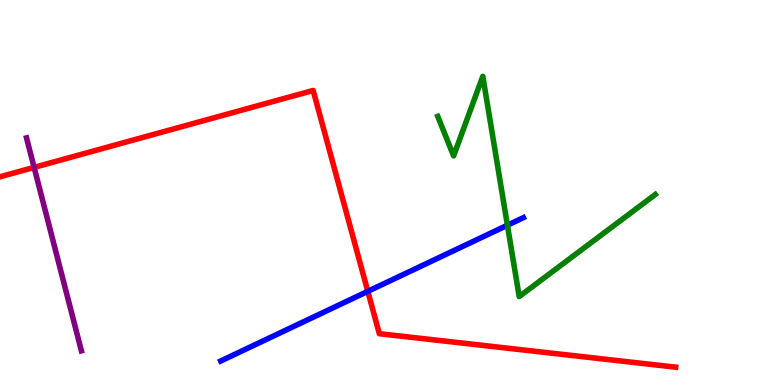[{'lines': ['blue', 'red'], 'intersections': [{'x': 4.75, 'y': 2.43}]}, {'lines': ['green', 'red'], 'intersections': []}, {'lines': ['purple', 'red'], 'intersections': [{'x': 0.44, 'y': 5.65}]}, {'lines': ['blue', 'green'], 'intersections': [{'x': 6.55, 'y': 4.15}]}, {'lines': ['blue', 'purple'], 'intersections': []}, {'lines': ['green', 'purple'], 'intersections': []}]